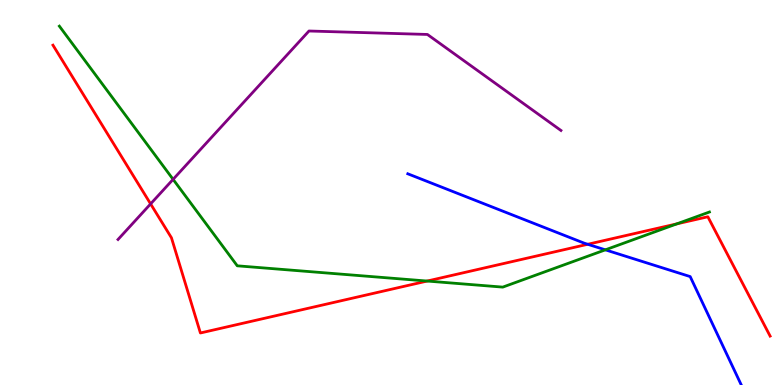[{'lines': ['blue', 'red'], 'intersections': [{'x': 7.58, 'y': 3.66}]}, {'lines': ['green', 'red'], 'intersections': [{'x': 5.51, 'y': 2.7}, {'x': 8.73, 'y': 4.18}]}, {'lines': ['purple', 'red'], 'intersections': [{'x': 1.94, 'y': 4.7}]}, {'lines': ['blue', 'green'], 'intersections': [{'x': 7.81, 'y': 3.51}]}, {'lines': ['blue', 'purple'], 'intersections': []}, {'lines': ['green', 'purple'], 'intersections': [{'x': 2.23, 'y': 5.34}]}]